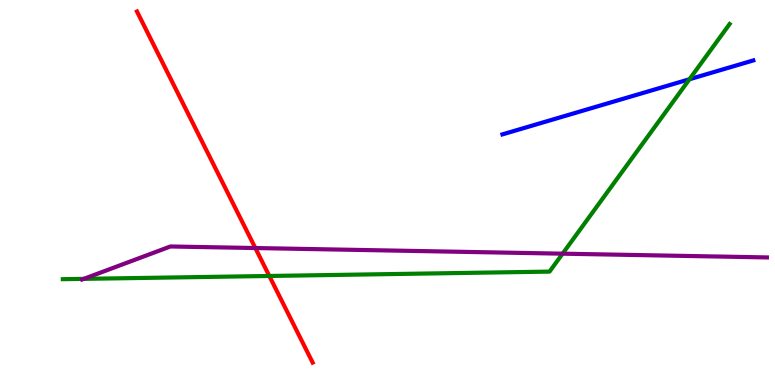[{'lines': ['blue', 'red'], 'intersections': []}, {'lines': ['green', 'red'], 'intersections': [{'x': 3.48, 'y': 2.83}]}, {'lines': ['purple', 'red'], 'intersections': [{'x': 3.29, 'y': 3.56}]}, {'lines': ['blue', 'green'], 'intersections': [{'x': 8.9, 'y': 7.94}]}, {'lines': ['blue', 'purple'], 'intersections': []}, {'lines': ['green', 'purple'], 'intersections': [{'x': 1.08, 'y': 2.76}, {'x': 7.26, 'y': 3.41}]}]